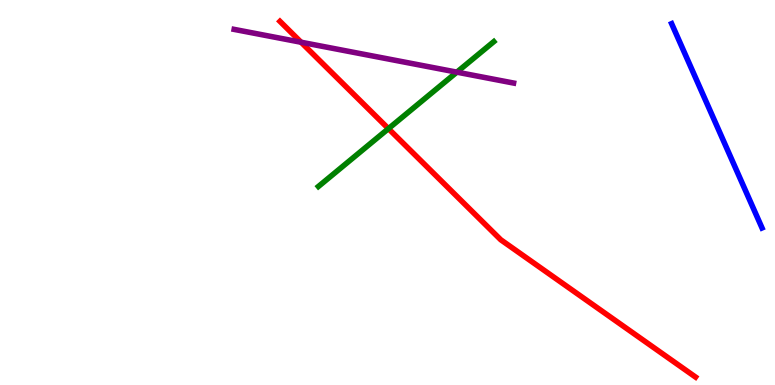[{'lines': ['blue', 'red'], 'intersections': []}, {'lines': ['green', 'red'], 'intersections': [{'x': 5.01, 'y': 6.66}]}, {'lines': ['purple', 'red'], 'intersections': [{'x': 3.88, 'y': 8.9}]}, {'lines': ['blue', 'green'], 'intersections': []}, {'lines': ['blue', 'purple'], 'intersections': []}, {'lines': ['green', 'purple'], 'intersections': [{'x': 5.89, 'y': 8.13}]}]